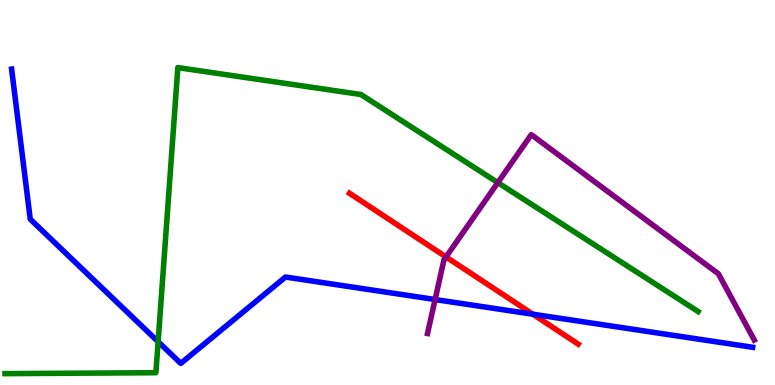[{'lines': ['blue', 'red'], 'intersections': [{'x': 6.88, 'y': 1.84}]}, {'lines': ['green', 'red'], 'intersections': []}, {'lines': ['purple', 'red'], 'intersections': [{'x': 5.76, 'y': 3.33}]}, {'lines': ['blue', 'green'], 'intersections': [{'x': 2.04, 'y': 1.13}]}, {'lines': ['blue', 'purple'], 'intersections': [{'x': 5.61, 'y': 2.22}]}, {'lines': ['green', 'purple'], 'intersections': [{'x': 6.42, 'y': 5.26}]}]